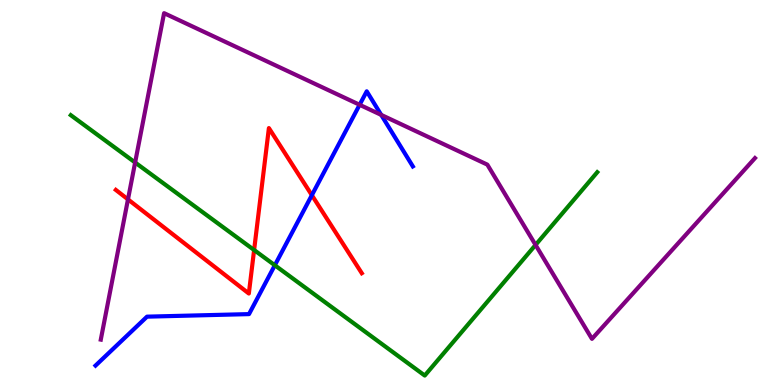[{'lines': ['blue', 'red'], 'intersections': [{'x': 4.02, 'y': 4.93}]}, {'lines': ['green', 'red'], 'intersections': [{'x': 3.28, 'y': 3.51}]}, {'lines': ['purple', 'red'], 'intersections': [{'x': 1.65, 'y': 4.82}]}, {'lines': ['blue', 'green'], 'intersections': [{'x': 3.55, 'y': 3.11}]}, {'lines': ['blue', 'purple'], 'intersections': [{'x': 4.64, 'y': 7.28}, {'x': 4.92, 'y': 7.02}]}, {'lines': ['green', 'purple'], 'intersections': [{'x': 1.74, 'y': 5.78}, {'x': 6.91, 'y': 3.64}]}]